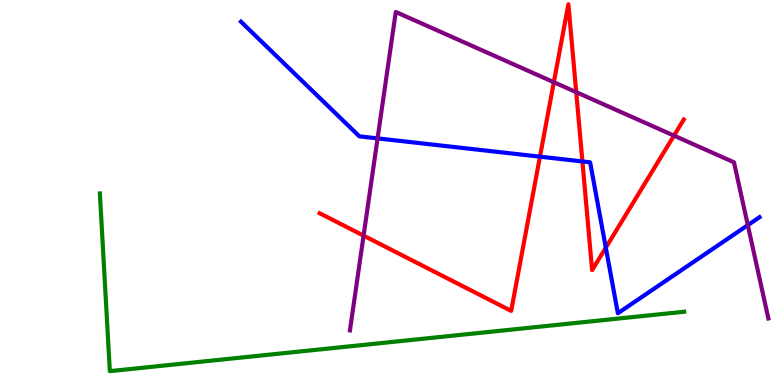[{'lines': ['blue', 'red'], 'intersections': [{'x': 6.97, 'y': 5.93}, {'x': 7.52, 'y': 5.81}, {'x': 7.82, 'y': 3.57}]}, {'lines': ['green', 'red'], 'intersections': []}, {'lines': ['purple', 'red'], 'intersections': [{'x': 4.69, 'y': 3.88}, {'x': 7.15, 'y': 7.86}, {'x': 7.44, 'y': 7.61}, {'x': 8.7, 'y': 6.48}]}, {'lines': ['blue', 'green'], 'intersections': []}, {'lines': ['blue', 'purple'], 'intersections': [{'x': 4.87, 'y': 6.41}, {'x': 9.65, 'y': 4.15}]}, {'lines': ['green', 'purple'], 'intersections': []}]